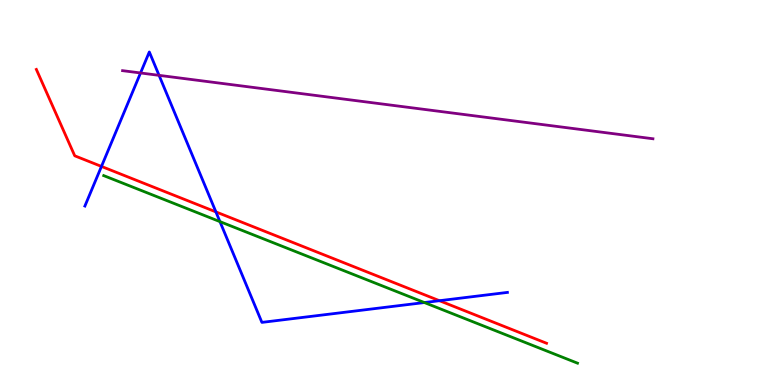[{'lines': ['blue', 'red'], 'intersections': [{'x': 1.31, 'y': 5.68}, {'x': 2.79, 'y': 4.5}, {'x': 5.67, 'y': 2.19}]}, {'lines': ['green', 'red'], 'intersections': []}, {'lines': ['purple', 'red'], 'intersections': []}, {'lines': ['blue', 'green'], 'intersections': [{'x': 2.84, 'y': 4.24}, {'x': 5.48, 'y': 2.14}]}, {'lines': ['blue', 'purple'], 'intersections': [{'x': 1.81, 'y': 8.1}, {'x': 2.05, 'y': 8.04}]}, {'lines': ['green', 'purple'], 'intersections': []}]